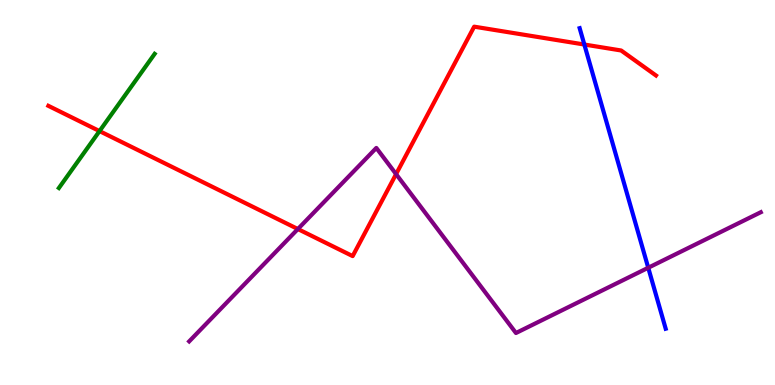[{'lines': ['blue', 'red'], 'intersections': [{'x': 7.54, 'y': 8.84}]}, {'lines': ['green', 'red'], 'intersections': [{'x': 1.28, 'y': 6.59}]}, {'lines': ['purple', 'red'], 'intersections': [{'x': 3.84, 'y': 4.05}, {'x': 5.11, 'y': 5.48}]}, {'lines': ['blue', 'green'], 'intersections': []}, {'lines': ['blue', 'purple'], 'intersections': [{'x': 8.36, 'y': 3.05}]}, {'lines': ['green', 'purple'], 'intersections': []}]